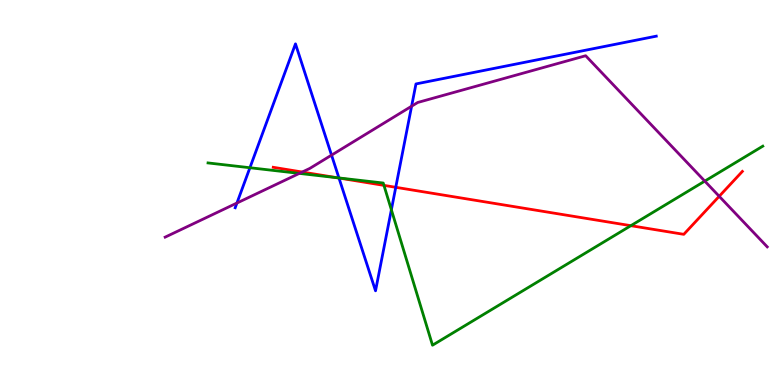[{'lines': ['blue', 'red'], 'intersections': [{'x': 4.37, 'y': 5.38}, {'x': 5.11, 'y': 5.13}]}, {'lines': ['green', 'red'], 'intersections': [{'x': 4.35, 'y': 5.38}, {'x': 4.95, 'y': 5.19}, {'x': 8.14, 'y': 4.14}]}, {'lines': ['purple', 'red'], 'intersections': [{'x': 3.9, 'y': 5.53}, {'x': 9.28, 'y': 4.9}]}, {'lines': ['blue', 'green'], 'intersections': [{'x': 3.22, 'y': 5.64}, {'x': 4.37, 'y': 5.38}, {'x': 5.05, 'y': 4.55}]}, {'lines': ['blue', 'purple'], 'intersections': [{'x': 3.06, 'y': 4.73}, {'x': 4.28, 'y': 5.97}, {'x': 5.31, 'y': 7.24}]}, {'lines': ['green', 'purple'], 'intersections': [{'x': 3.86, 'y': 5.5}, {'x': 9.09, 'y': 5.3}]}]